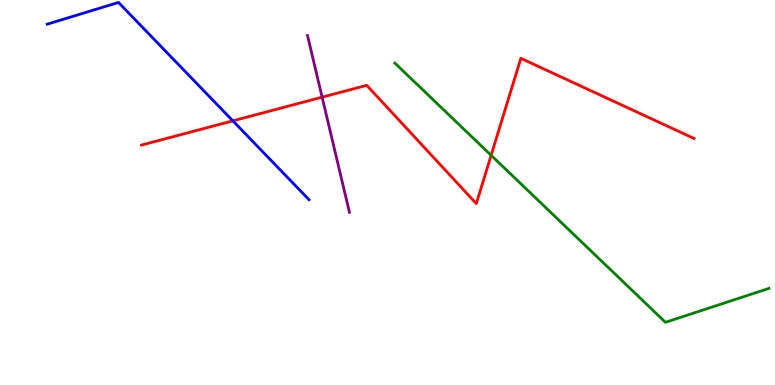[{'lines': ['blue', 'red'], 'intersections': [{'x': 3.0, 'y': 6.86}]}, {'lines': ['green', 'red'], 'intersections': [{'x': 6.34, 'y': 5.97}]}, {'lines': ['purple', 'red'], 'intersections': [{'x': 4.16, 'y': 7.48}]}, {'lines': ['blue', 'green'], 'intersections': []}, {'lines': ['blue', 'purple'], 'intersections': []}, {'lines': ['green', 'purple'], 'intersections': []}]